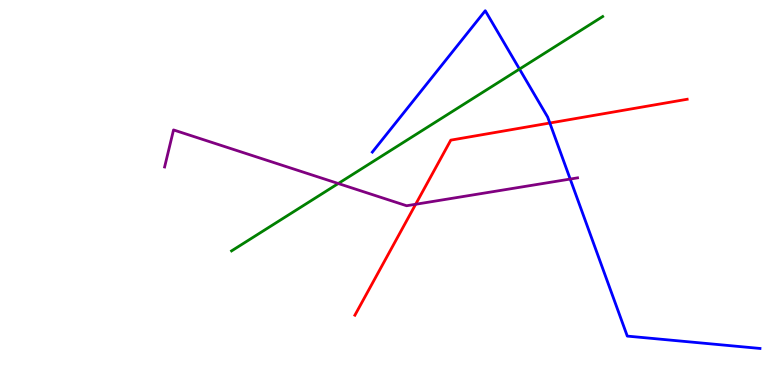[{'lines': ['blue', 'red'], 'intersections': [{'x': 7.09, 'y': 6.8}]}, {'lines': ['green', 'red'], 'intersections': []}, {'lines': ['purple', 'red'], 'intersections': [{'x': 5.36, 'y': 4.69}]}, {'lines': ['blue', 'green'], 'intersections': [{'x': 6.7, 'y': 8.21}]}, {'lines': ['blue', 'purple'], 'intersections': [{'x': 7.36, 'y': 5.35}]}, {'lines': ['green', 'purple'], 'intersections': [{'x': 4.36, 'y': 5.23}]}]